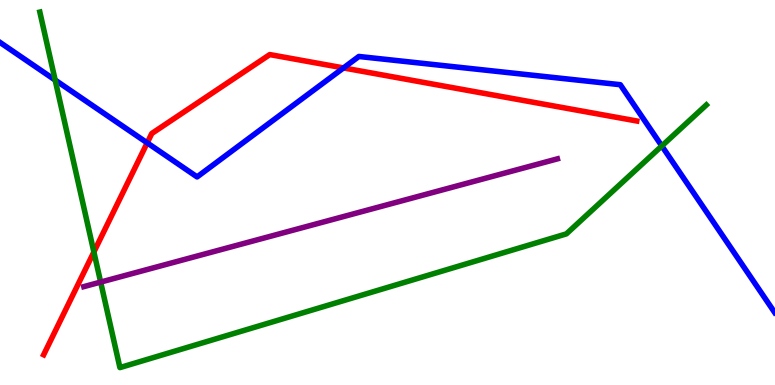[{'lines': ['blue', 'red'], 'intersections': [{'x': 1.9, 'y': 6.29}, {'x': 4.43, 'y': 8.24}]}, {'lines': ['green', 'red'], 'intersections': [{'x': 1.21, 'y': 3.45}]}, {'lines': ['purple', 'red'], 'intersections': []}, {'lines': ['blue', 'green'], 'intersections': [{'x': 0.712, 'y': 7.92}, {'x': 8.54, 'y': 6.21}]}, {'lines': ['blue', 'purple'], 'intersections': []}, {'lines': ['green', 'purple'], 'intersections': [{'x': 1.3, 'y': 2.67}]}]